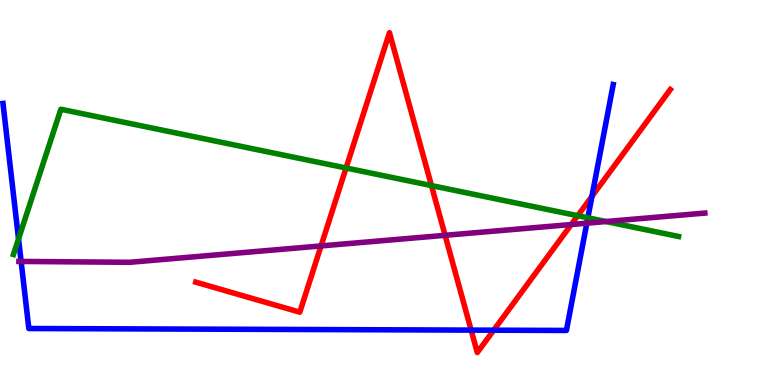[{'lines': ['blue', 'red'], 'intersections': [{'x': 6.08, 'y': 1.43}, {'x': 6.37, 'y': 1.42}, {'x': 7.64, 'y': 4.9}]}, {'lines': ['green', 'red'], 'intersections': [{'x': 4.47, 'y': 5.64}, {'x': 5.57, 'y': 5.18}, {'x': 7.45, 'y': 4.4}]}, {'lines': ['purple', 'red'], 'intersections': [{'x': 4.14, 'y': 3.61}, {'x': 5.74, 'y': 3.89}, {'x': 7.37, 'y': 4.17}]}, {'lines': ['blue', 'green'], 'intersections': [{'x': 0.239, 'y': 3.8}, {'x': 7.59, 'y': 4.34}]}, {'lines': ['blue', 'purple'], 'intersections': [{'x': 0.273, 'y': 3.21}, {'x': 7.57, 'y': 4.2}]}, {'lines': ['green', 'purple'], 'intersections': [{'x': 7.82, 'y': 4.25}]}]